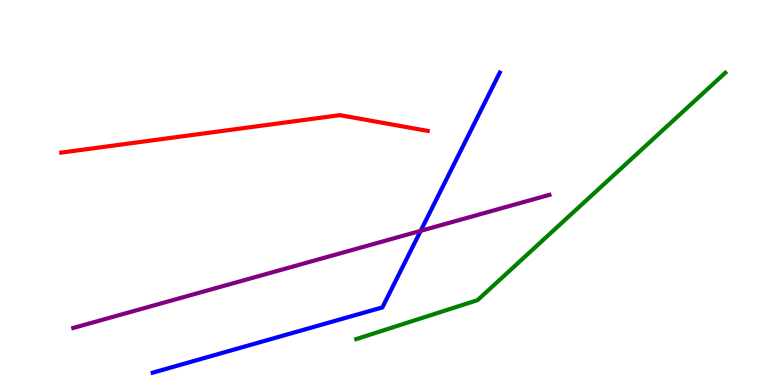[{'lines': ['blue', 'red'], 'intersections': []}, {'lines': ['green', 'red'], 'intersections': []}, {'lines': ['purple', 'red'], 'intersections': []}, {'lines': ['blue', 'green'], 'intersections': []}, {'lines': ['blue', 'purple'], 'intersections': [{'x': 5.43, 'y': 4.0}]}, {'lines': ['green', 'purple'], 'intersections': []}]